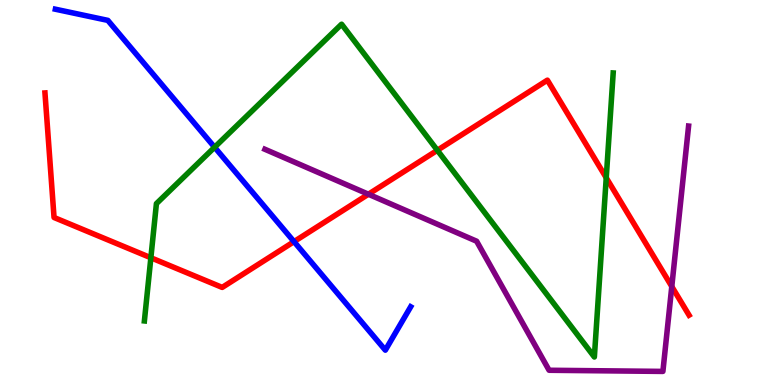[{'lines': ['blue', 'red'], 'intersections': [{'x': 3.79, 'y': 3.72}]}, {'lines': ['green', 'red'], 'intersections': [{'x': 1.95, 'y': 3.31}, {'x': 5.64, 'y': 6.1}, {'x': 7.82, 'y': 5.38}]}, {'lines': ['purple', 'red'], 'intersections': [{'x': 4.75, 'y': 4.96}, {'x': 8.67, 'y': 2.56}]}, {'lines': ['blue', 'green'], 'intersections': [{'x': 2.77, 'y': 6.18}]}, {'lines': ['blue', 'purple'], 'intersections': []}, {'lines': ['green', 'purple'], 'intersections': []}]